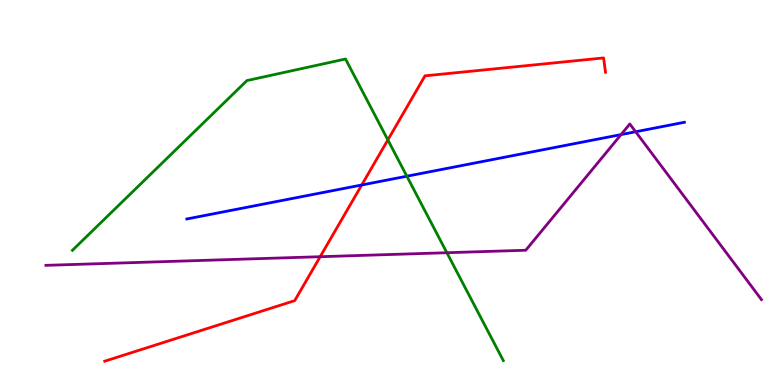[{'lines': ['blue', 'red'], 'intersections': [{'x': 4.67, 'y': 5.2}]}, {'lines': ['green', 'red'], 'intersections': [{'x': 5.0, 'y': 6.37}]}, {'lines': ['purple', 'red'], 'intersections': [{'x': 4.13, 'y': 3.33}]}, {'lines': ['blue', 'green'], 'intersections': [{'x': 5.25, 'y': 5.42}]}, {'lines': ['blue', 'purple'], 'intersections': [{'x': 8.01, 'y': 6.5}, {'x': 8.2, 'y': 6.58}]}, {'lines': ['green', 'purple'], 'intersections': [{'x': 5.77, 'y': 3.44}]}]